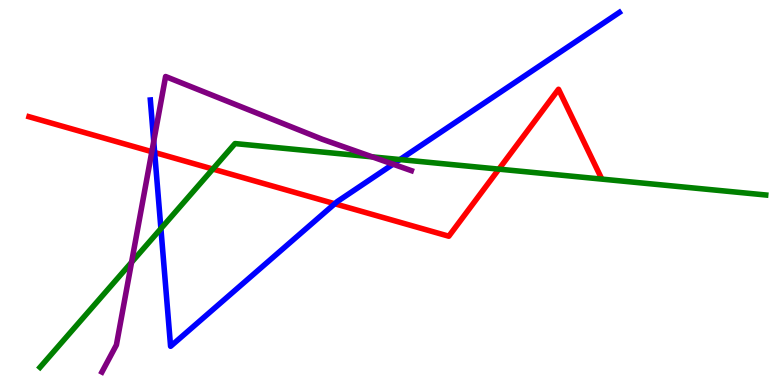[{'lines': ['blue', 'red'], 'intersections': [{'x': 2.0, 'y': 6.04}, {'x': 4.32, 'y': 4.71}]}, {'lines': ['green', 'red'], 'intersections': [{'x': 2.75, 'y': 5.61}, {'x': 6.44, 'y': 5.61}]}, {'lines': ['purple', 'red'], 'intersections': [{'x': 1.96, 'y': 6.06}]}, {'lines': ['blue', 'green'], 'intersections': [{'x': 2.08, 'y': 4.06}, {'x': 5.16, 'y': 5.86}]}, {'lines': ['blue', 'purple'], 'intersections': [{'x': 1.98, 'y': 6.33}, {'x': 5.07, 'y': 5.74}]}, {'lines': ['green', 'purple'], 'intersections': [{'x': 1.7, 'y': 3.19}, {'x': 4.8, 'y': 5.93}]}]